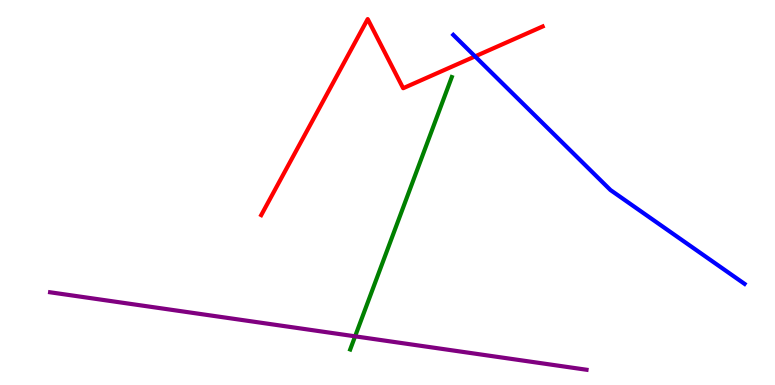[{'lines': ['blue', 'red'], 'intersections': [{'x': 6.13, 'y': 8.54}]}, {'lines': ['green', 'red'], 'intersections': []}, {'lines': ['purple', 'red'], 'intersections': []}, {'lines': ['blue', 'green'], 'intersections': []}, {'lines': ['blue', 'purple'], 'intersections': []}, {'lines': ['green', 'purple'], 'intersections': [{'x': 4.58, 'y': 1.26}]}]